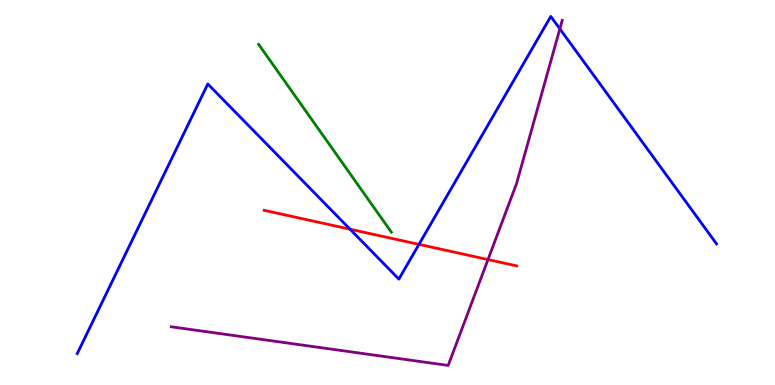[{'lines': ['blue', 'red'], 'intersections': [{'x': 4.52, 'y': 4.05}, {'x': 5.41, 'y': 3.65}]}, {'lines': ['green', 'red'], 'intersections': []}, {'lines': ['purple', 'red'], 'intersections': [{'x': 6.3, 'y': 3.26}]}, {'lines': ['blue', 'green'], 'intersections': []}, {'lines': ['blue', 'purple'], 'intersections': [{'x': 7.22, 'y': 9.25}]}, {'lines': ['green', 'purple'], 'intersections': []}]